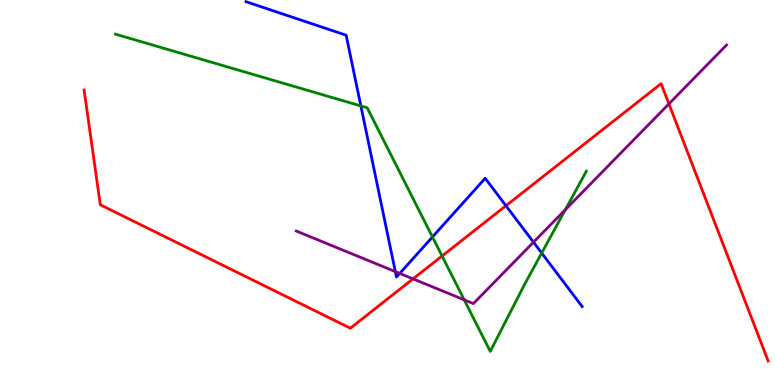[{'lines': ['blue', 'red'], 'intersections': [{'x': 6.53, 'y': 4.66}]}, {'lines': ['green', 'red'], 'intersections': [{'x': 5.7, 'y': 3.35}]}, {'lines': ['purple', 'red'], 'intersections': [{'x': 5.33, 'y': 2.76}, {'x': 8.63, 'y': 7.3}]}, {'lines': ['blue', 'green'], 'intersections': [{'x': 4.66, 'y': 7.25}, {'x': 5.58, 'y': 3.84}, {'x': 6.99, 'y': 3.43}]}, {'lines': ['blue', 'purple'], 'intersections': [{'x': 5.1, 'y': 2.94}, {'x': 5.16, 'y': 2.9}, {'x': 6.88, 'y': 3.71}]}, {'lines': ['green', 'purple'], 'intersections': [{'x': 5.99, 'y': 2.21}, {'x': 7.3, 'y': 4.55}]}]